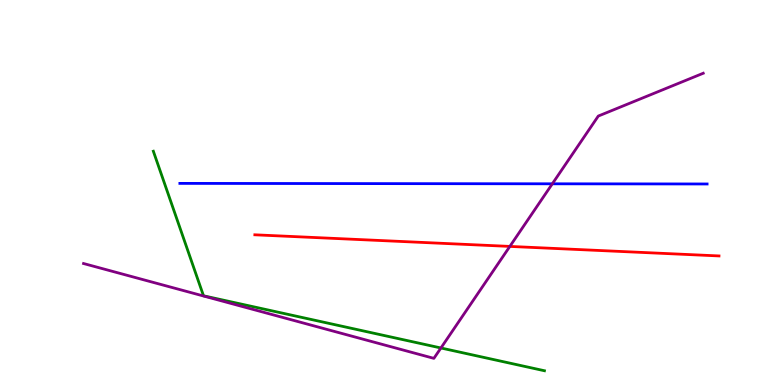[{'lines': ['blue', 'red'], 'intersections': []}, {'lines': ['green', 'red'], 'intersections': []}, {'lines': ['purple', 'red'], 'intersections': [{'x': 6.58, 'y': 3.6}]}, {'lines': ['blue', 'green'], 'intersections': []}, {'lines': ['blue', 'purple'], 'intersections': [{'x': 7.13, 'y': 5.23}]}, {'lines': ['green', 'purple'], 'intersections': [{'x': 5.69, 'y': 0.962}]}]